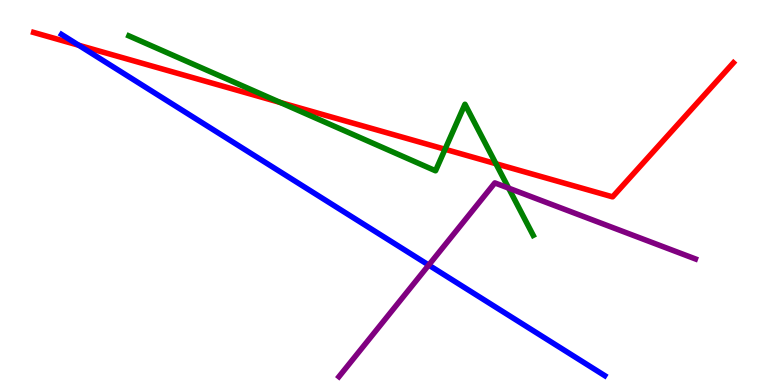[{'lines': ['blue', 'red'], 'intersections': [{'x': 1.02, 'y': 8.82}]}, {'lines': ['green', 'red'], 'intersections': [{'x': 3.62, 'y': 7.34}, {'x': 5.74, 'y': 6.12}, {'x': 6.4, 'y': 5.75}]}, {'lines': ['purple', 'red'], 'intersections': []}, {'lines': ['blue', 'green'], 'intersections': []}, {'lines': ['blue', 'purple'], 'intersections': [{'x': 5.53, 'y': 3.11}]}, {'lines': ['green', 'purple'], 'intersections': [{'x': 6.56, 'y': 5.11}]}]